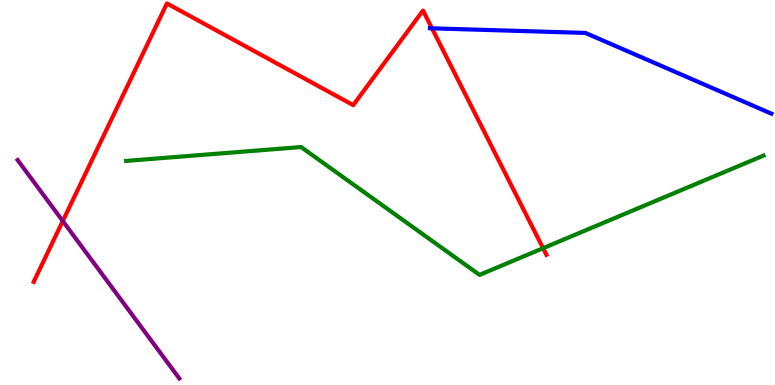[{'lines': ['blue', 'red'], 'intersections': [{'x': 5.57, 'y': 9.26}]}, {'lines': ['green', 'red'], 'intersections': [{'x': 7.01, 'y': 3.55}]}, {'lines': ['purple', 'red'], 'intersections': [{'x': 0.81, 'y': 4.26}]}, {'lines': ['blue', 'green'], 'intersections': []}, {'lines': ['blue', 'purple'], 'intersections': []}, {'lines': ['green', 'purple'], 'intersections': []}]